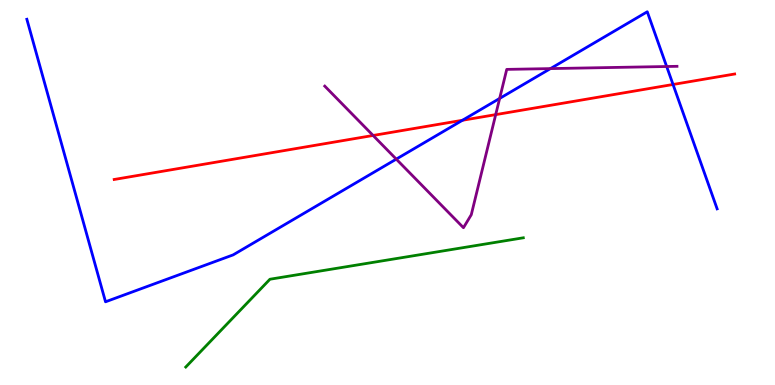[{'lines': ['blue', 'red'], 'intersections': [{'x': 5.97, 'y': 6.88}, {'x': 8.68, 'y': 7.81}]}, {'lines': ['green', 'red'], 'intersections': []}, {'lines': ['purple', 'red'], 'intersections': [{'x': 4.81, 'y': 6.48}, {'x': 6.4, 'y': 7.02}]}, {'lines': ['blue', 'green'], 'intersections': []}, {'lines': ['blue', 'purple'], 'intersections': [{'x': 5.11, 'y': 5.87}, {'x': 6.45, 'y': 7.44}, {'x': 7.1, 'y': 8.22}, {'x': 8.6, 'y': 8.27}]}, {'lines': ['green', 'purple'], 'intersections': []}]